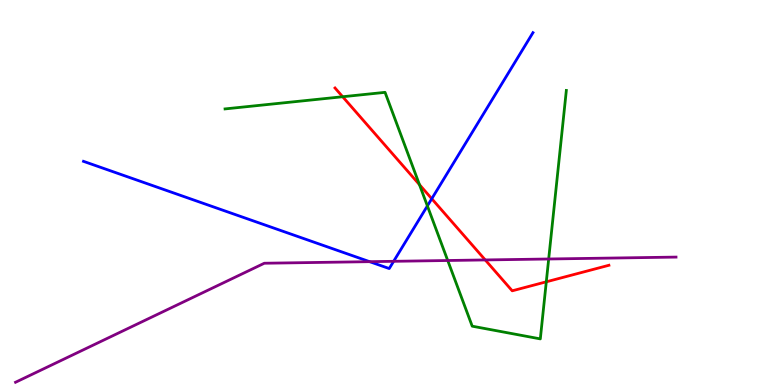[{'lines': ['blue', 'red'], 'intersections': [{'x': 5.57, 'y': 4.84}]}, {'lines': ['green', 'red'], 'intersections': [{'x': 4.42, 'y': 7.49}, {'x': 5.41, 'y': 5.2}, {'x': 7.05, 'y': 2.68}]}, {'lines': ['purple', 'red'], 'intersections': [{'x': 6.26, 'y': 3.25}]}, {'lines': ['blue', 'green'], 'intersections': [{'x': 5.51, 'y': 4.65}]}, {'lines': ['blue', 'purple'], 'intersections': [{'x': 4.77, 'y': 3.2}, {'x': 5.08, 'y': 3.21}]}, {'lines': ['green', 'purple'], 'intersections': [{'x': 5.78, 'y': 3.23}, {'x': 7.08, 'y': 3.27}]}]